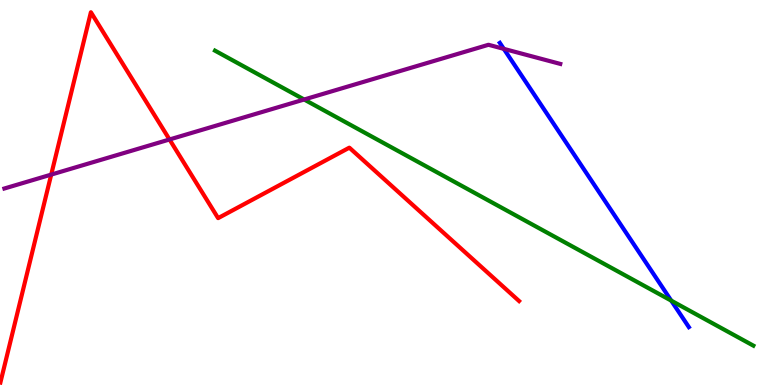[{'lines': ['blue', 'red'], 'intersections': []}, {'lines': ['green', 'red'], 'intersections': []}, {'lines': ['purple', 'red'], 'intersections': [{'x': 0.661, 'y': 5.46}, {'x': 2.19, 'y': 6.38}]}, {'lines': ['blue', 'green'], 'intersections': [{'x': 8.66, 'y': 2.19}]}, {'lines': ['blue', 'purple'], 'intersections': [{'x': 6.5, 'y': 8.73}]}, {'lines': ['green', 'purple'], 'intersections': [{'x': 3.92, 'y': 7.42}]}]